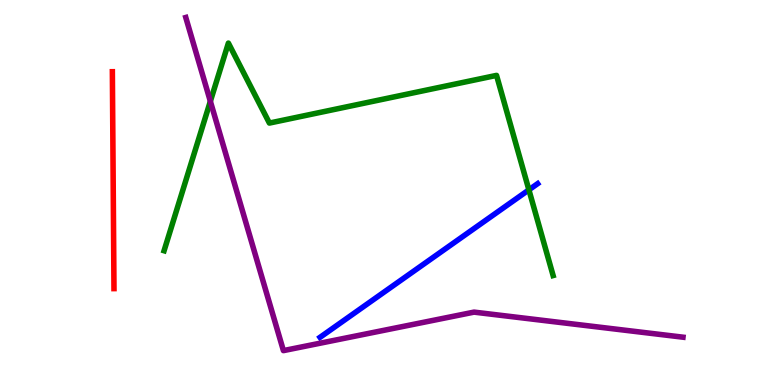[{'lines': ['blue', 'red'], 'intersections': []}, {'lines': ['green', 'red'], 'intersections': []}, {'lines': ['purple', 'red'], 'intersections': []}, {'lines': ['blue', 'green'], 'intersections': [{'x': 6.82, 'y': 5.07}]}, {'lines': ['blue', 'purple'], 'intersections': []}, {'lines': ['green', 'purple'], 'intersections': [{'x': 2.71, 'y': 7.37}]}]